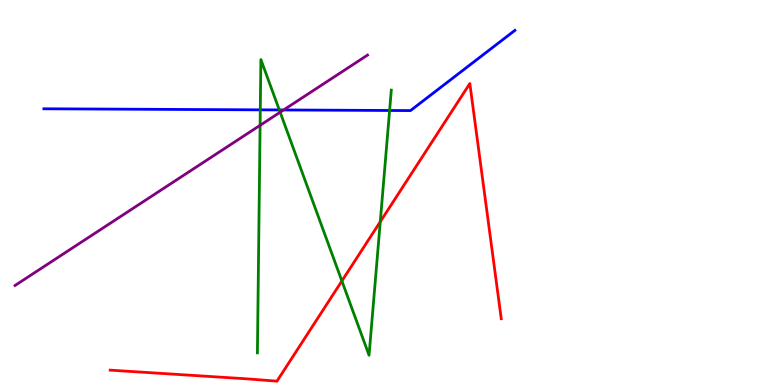[{'lines': ['blue', 'red'], 'intersections': []}, {'lines': ['green', 'red'], 'intersections': [{'x': 4.41, 'y': 2.7}, {'x': 4.91, 'y': 4.24}]}, {'lines': ['purple', 'red'], 'intersections': []}, {'lines': ['blue', 'green'], 'intersections': [{'x': 3.36, 'y': 7.15}, {'x': 3.6, 'y': 7.14}, {'x': 5.03, 'y': 7.13}]}, {'lines': ['blue', 'purple'], 'intersections': [{'x': 3.66, 'y': 7.14}]}, {'lines': ['green', 'purple'], 'intersections': [{'x': 3.36, 'y': 6.75}, {'x': 3.61, 'y': 7.09}]}]